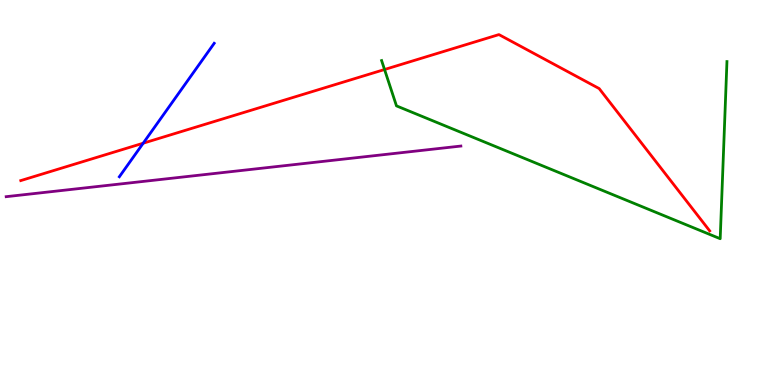[{'lines': ['blue', 'red'], 'intersections': [{'x': 1.85, 'y': 6.28}]}, {'lines': ['green', 'red'], 'intersections': [{'x': 4.96, 'y': 8.19}]}, {'lines': ['purple', 'red'], 'intersections': []}, {'lines': ['blue', 'green'], 'intersections': []}, {'lines': ['blue', 'purple'], 'intersections': []}, {'lines': ['green', 'purple'], 'intersections': []}]